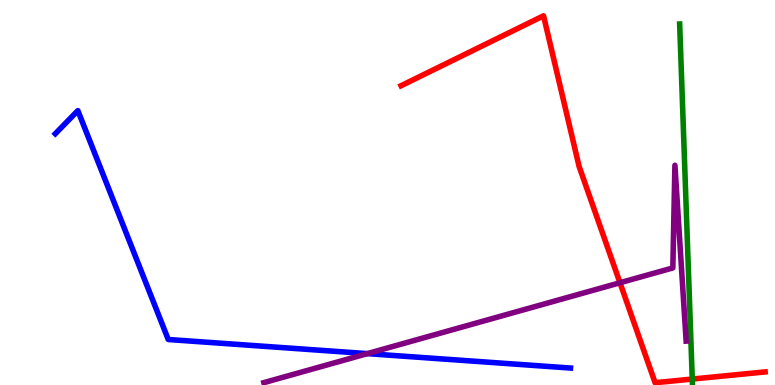[{'lines': ['blue', 'red'], 'intersections': []}, {'lines': ['green', 'red'], 'intersections': [{'x': 8.93, 'y': 0.154}]}, {'lines': ['purple', 'red'], 'intersections': [{'x': 8.0, 'y': 2.66}]}, {'lines': ['blue', 'green'], 'intersections': []}, {'lines': ['blue', 'purple'], 'intersections': [{'x': 4.74, 'y': 0.815}]}, {'lines': ['green', 'purple'], 'intersections': []}]